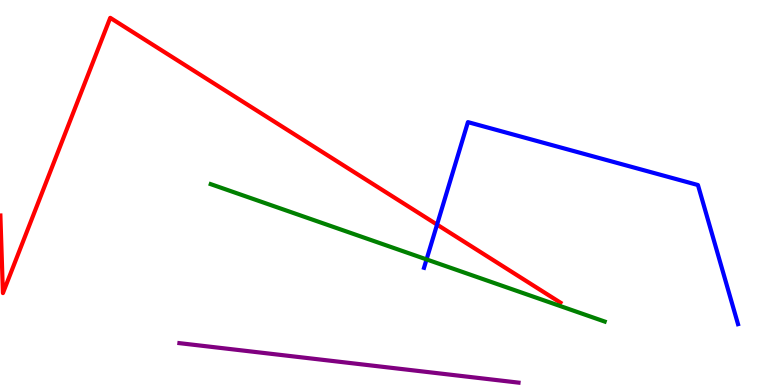[{'lines': ['blue', 'red'], 'intersections': [{'x': 5.64, 'y': 4.17}]}, {'lines': ['green', 'red'], 'intersections': []}, {'lines': ['purple', 'red'], 'intersections': []}, {'lines': ['blue', 'green'], 'intersections': [{'x': 5.5, 'y': 3.26}]}, {'lines': ['blue', 'purple'], 'intersections': []}, {'lines': ['green', 'purple'], 'intersections': []}]